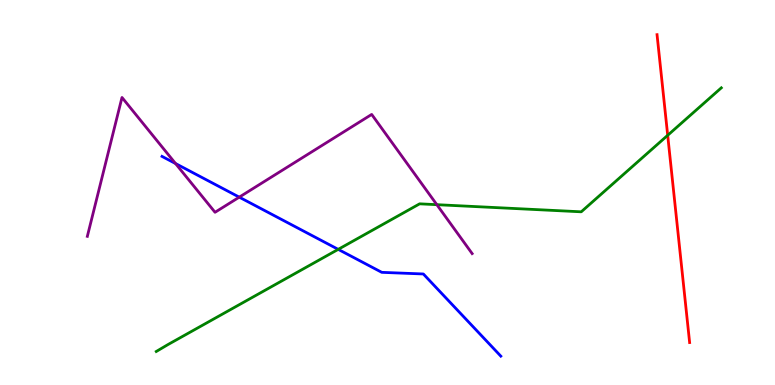[{'lines': ['blue', 'red'], 'intersections': []}, {'lines': ['green', 'red'], 'intersections': [{'x': 8.62, 'y': 6.49}]}, {'lines': ['purple', 'red'], 'intersections': []}, {'lines': ['blue', 'green'], 'intersections': [{'x': 4.36, 'y': 3.52}]}, {'lines': ['blue', 'purple'], 'intersections': [{'x': 2.26, 'y': 5.75}, {'x': 3.09, 'y': 4.88}]}, {'lines': ['green', 'purple'], 'intersections': [{'x': 5.64, 'y': 4.68}]}]